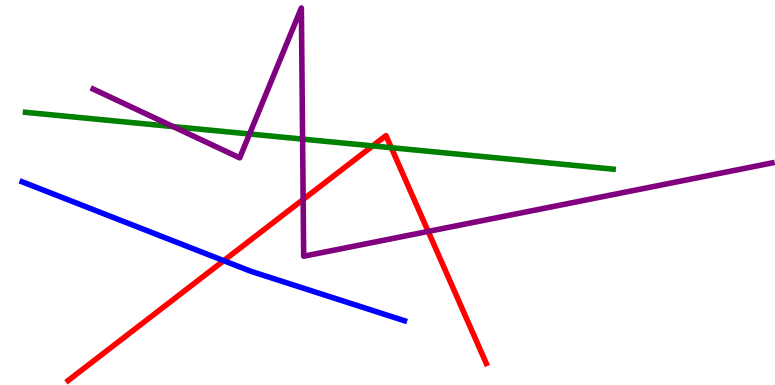[{'lines': ['blue', 'red'], 'intersections': [{'x': 2.89, 'y': 3.23}]}, {'lines': ['green', 'red'], 'intersections': [{'x': 4.81, 'y': 6.21}, {'x': 5.05, 'y': 6.16}]}, {'lines': ['purple', 'red'], 'intersections': [{'x': 3.91, 'y': 4.82}, {'x': 5.52, 'y': 3.99}]}, {'lines': ['blue', 'green'], 'intersections': []}, {'lines': ['blue', 'purple'], 'intersections': []}, {'lines': ['green', 'purple'], 'intersections': [{'x': 2.23, 'y': 6.71}, {'x': 3.22, 'y': 6.52}, {'x': 3.9, 'y': 6.39}]}]